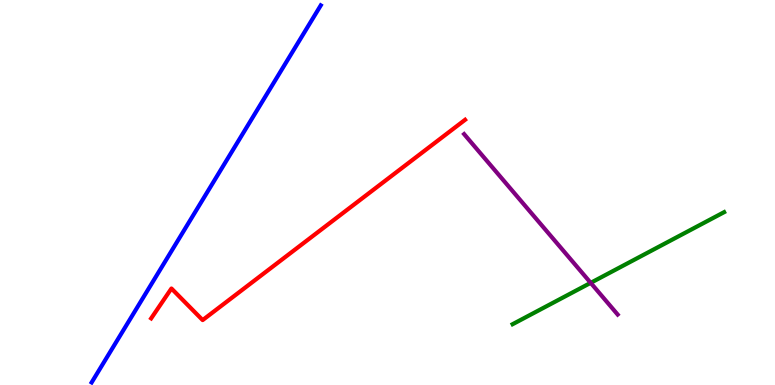[{'lines': ['blue', 'red'], 'intersections': []}, {'lines': ['green', 'red'], 'intersections': []}, {'lines': ['purple', 'red'], 'intersections': []}, {'lines': ['blue', 'green'], 'intersections': []}, {'lines': ['blue', 'purple'], 'intersections': []}, {'lines': ['green', 'purple'], 'intersections': [{'x': 7.62, 'y': 2.65}]}]